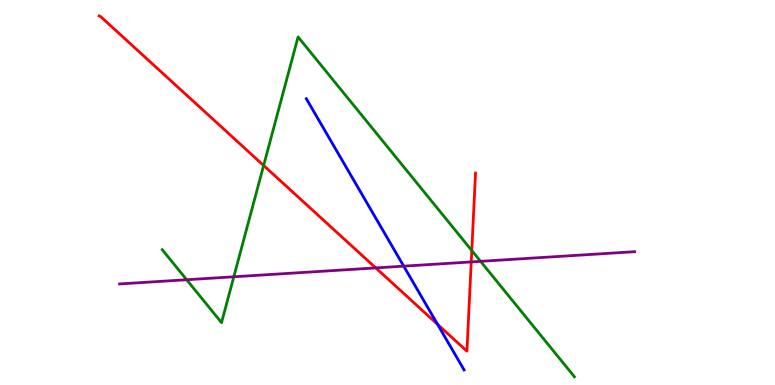[{'lines': ['blue', 'red'], 'intersections': [{'x': 5.65, 'y': 1.57}]}, {'lines': ['green', 'red'], 'intersections': [{'x': 3.4, 'y': 5.7}, {'x': 6.09, 'y': 3.49}]}, {'lines': ['purple', 'red'], 'intersections': [{'x': 4.85, 'y': 3.04}, {'x': 6.08, 'y': 3.2}]}, {'lines': ['blue', 'green'], 'intersections': []}, {'lines': ['blue', 'purple'], 'intersections': [{'x': 5.21, 'y': 3.09}]}, {'lines': ['green', 'purple'], 'intersections': [{'x': 2.41, 'y': 2.73}, {'x': 3.02, 'y': 2.81}, {'x': 6.2, 'y': 3.21}]}]